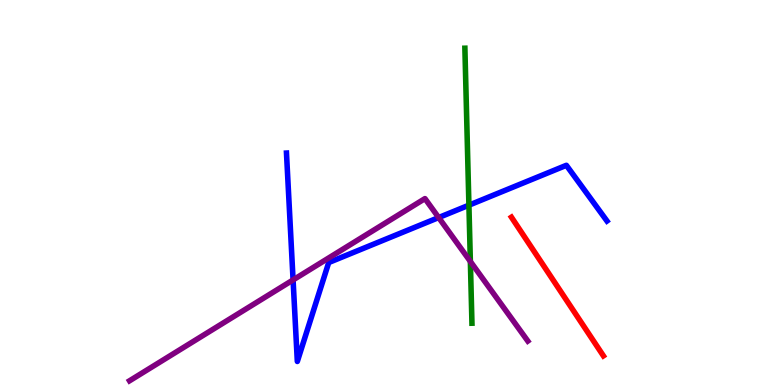[{'lines': ['blue', 'red'], 'intersections': []}, {'lines': ['green', 'red'], 'intersections': []}, {'lines': ['purple', 'red'], 'intersections': []}, {'lines': ['blue', 'green'], 'intersections': [{'x': 6.05, 'y': 4.67}]}, {'lines': ['blue', 'purple'], 'intersections': [{'x': 3.78, 'y': 2.73}, {'x': 5.66, 'y': 4.35}]}, {'lines': ['green', 'purple'], 'intersections': [{'x': 6.07, 'y': 3.21}]}]